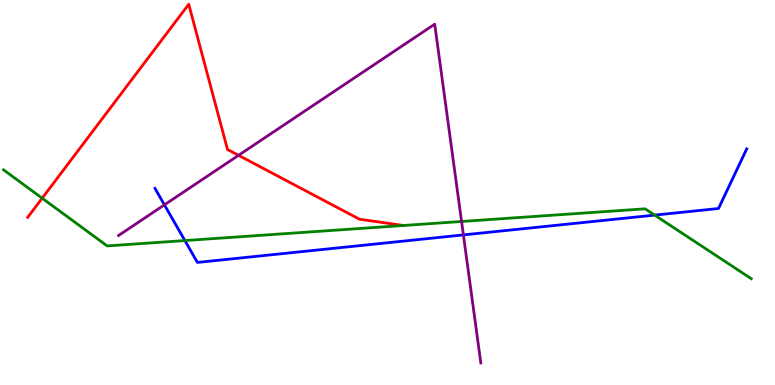[{'lines': ['blue', 'red'], 'intersections': []}, {'lines': ['green', 'red'], 'intersections': [{'x': 0.544, 'y': 4.85}]}, {'lines': ['purple', 'red'], 'intersections': [{'x': 3.08, 'y': 5.97}]}, {'lines': ['blue', 'green'], 'intersections': [{'x': 2.39, 'y': 3.75}, {'x': 8.45, 'y': 4.41}]}, {'lines': ['blue', 'purple'], 'intersections': [{'x': 2.12, 'y': 4.68}, {'x': 5.98, 'y': 3.9}]}, {'lines': ['green', 'purple'], 'intersections': [{'x': 5.96, 'y': 4.25}]}]